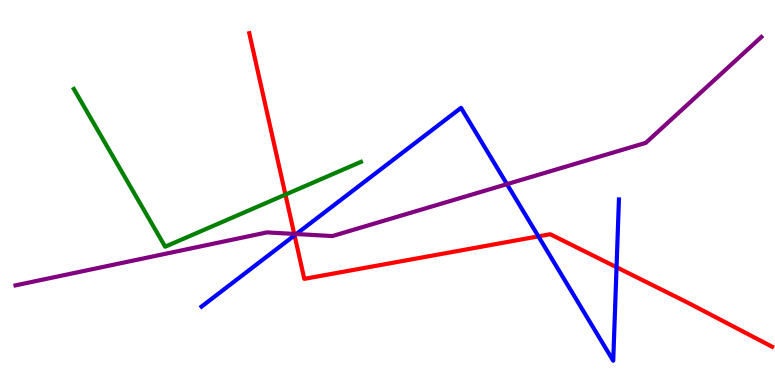[{'lines': ['blue', 'red'], 'intersections': [{'x': 3.8, 'y': 3.89}, {'x': 6.95, 'y': 3.86}, {'x': 7.96, 'y': 3.06}]}, {'lines': ['green', 'red'], 'intersections': [{'x': 3.68, 'y': 4.95}]}, {'lines': ['purple', 'red'], 'intersections': [{'x': 3.8, 'y': 3.92}]}, {'lines': ['blue', 'green'], 'intersections': []}, {'lines': ['blue', 'purple'], 'intersections': [{'x': 3.82, 'y': 3.92}, {'x': 6.54, 'y': 5.22}]}, {'lines': ['green', 'purple'], 'intersections': []}]